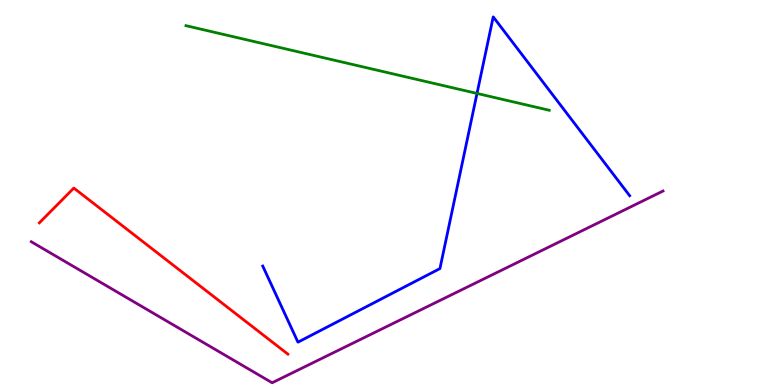[{'lines': ['blue', 'red'], 'intersections': []}, {'lines': ['green', 'red'], 'intersections': []}, {'lines': ['purple', 'red'], 'intersections': []}, {'lines': ['blue', 'green'], 'intersections': [{'x': 6.16, 'y': 7.57}]}, {'lines': ['blue', 'purple'], 'intersections': []}, {'lines': ['green', 'purple'], 'intersections': []}]